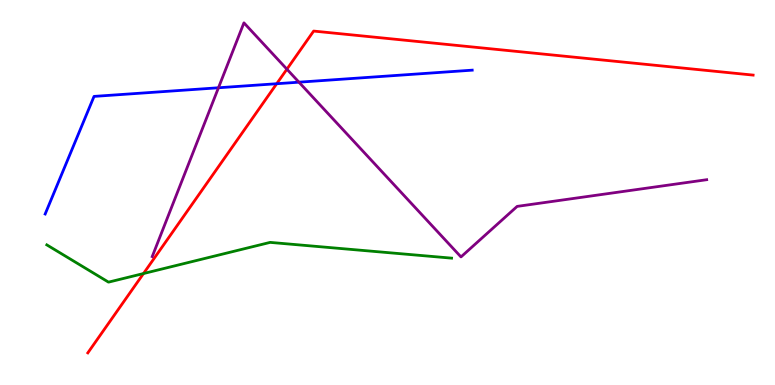[{'lines': ['blue', 'red'], 'intersections': [{'x': 3.57, 'y': 7.83}]}, {'lines': ['green', 'red'], 'intersections': [{'x': 1.85, 'y': 2.9}]}, {'lines': ['purple', 'red'], 'intersections': [{'x': 3.7, 'y': 8.2}]}, {'lines': ['blue', 'green'], 'intersections': []}, {'lines': ['blue', 'purple'], 'intersections': [{'x': 2.82, 'y': 7.72}, {'x': 3.86, 'y': 7.87}]}, {'lines': ['green', 'purple'], 'intersections': []}]